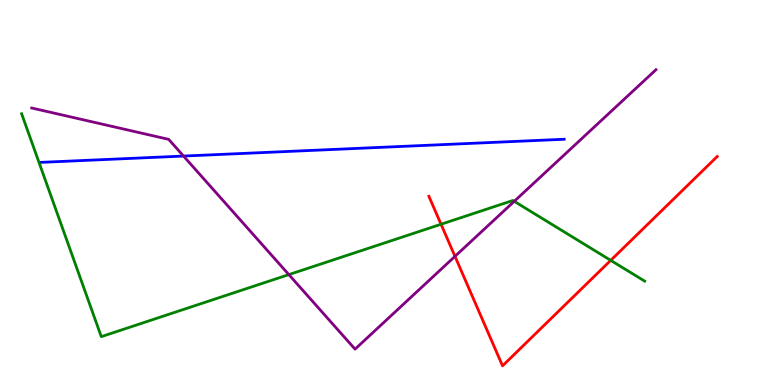[{'lines': ['blue', 'red'], 'intersections': []}, {'lines': ['green', 'red'], 'intersections': [{'x': 5.69, 'y': 4.18}, {'x': 7.88, 'y': 3.24}]}, {'lines': ['purple', 'red'], 'intersections': [{'x': 5.87, 'y': 3.34}]}, {'lines': ['blue', 'green'], 'intersections': []}, {'lines': ['blue', 'purple'], 'intersections': [{'x': 2.37, 'y': 5.95}]}, {'lines': ['green', 'purple'], 'intersections': [{'x': 3.73, 'y': 2.87}, {'x': 6.64, 'y': 4.77}]}]